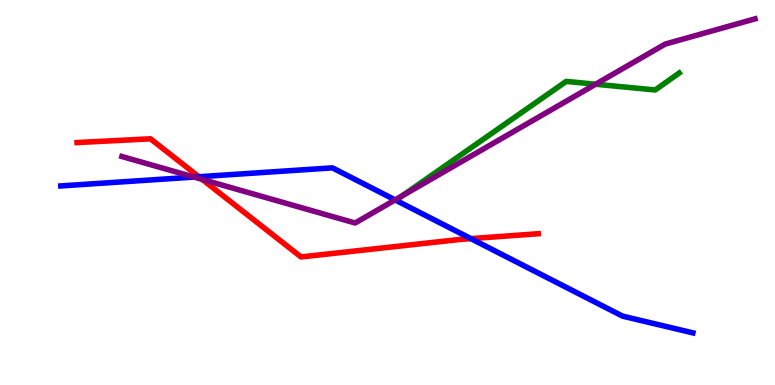[{'lines': ['blue', 'red'], 'intersections': [{'x': 2.57, 'y': 5.41}, {'x': 6.08, 'y': 3.8}]}, {'lines': ['green', 'red'], 'intersections': []}, {'lines': ['purple', 'red'], 'intersections': [{'x': 2.61, 'y': 5.34}]}, {'lines': ['blue', 'green'], 'intersections': []}, {'lines': ['blue', 'purple'], 'intersections': [{'x': 2.5, 'y': 5.4}, {'x': 5.1, 'y': 4.81}]}, {'lines': ['green', 'purple'], 'intersections': [{'x': 5.19, 'y': 4.91}, {'x': 7.69, 'y': 7.81}]}]